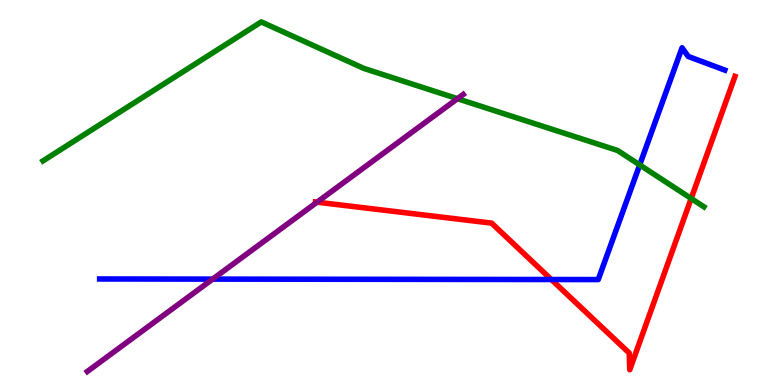[{'lines': ['blue', 'red'], 'intersections': [{'x': 7.11, 'y': 2.74}]}, {'lines': ['green', 'red'], 'intersections': [{'x': 8.92, 'y': 4.84}]}, {'lines': ['purple', 'red'], 'intersections': [{'x': 4.09, 'y': 4.75}]}, {'lines': ['blue', 'green'], 'intersections': [{'x': 8.25, 'y': 5.72}]}, {'lines': ['blue', 'purple'], 'intersections': [{'x': 2.74, 'y': 2.75}]}, {'lines': ['green', 'purple'], 'intersections': [{'x': 5.9, 'y': 7.44}]}]